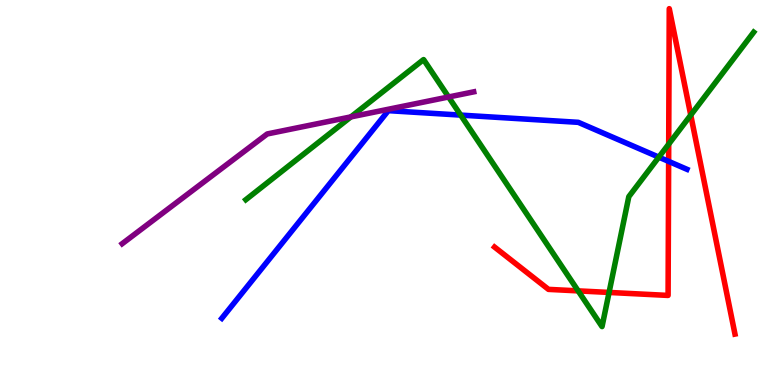[{'lines': ['blue', 'red'], 'intersections': [{'x': 8.63, 'y': 5.81}]}, {'lines': ['green', 'red'], 'intersections': [{'x': 7.46, 'y': 2.44}, {'x': 7.86, 'y': 2.4}, {'x': 8.63, 'y': 6.26}, {'x': 8.91, 'y': 7.01}]}, {'lines': ['purple', 'red'], 'intersections': []}, {'lines': ['blue', 'green'], 'intersections': [{'x': 5.94, 'y': 7.01}, {'x': 8.5, 'y': 5.92}]}, {'lines': ['blue', 'purple'], 'intersections': []}, {'lines': ['green', 'purple'], 'intersections': [{'x': 4.53, 'y': 6.96}, {'x': 5.79, 'y': 7.48}]}]